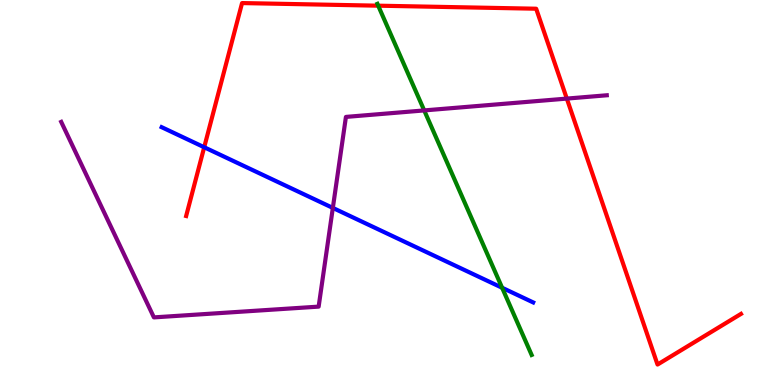[{'lines': ['blue', 'red'], 'intersections': [{'x': 2.63, 'y': 6.18}]}, {'lines': ['green', 'red'], 'intersections': [{'x': 4.88, 'y': 9.85}]}, {'lines': ['purple', 'red'], 'intersections': [{'x': 7.31, 'y': 7.44}]}, {'lines': ['blue', 'green'], 'intersections': [{'x': 6.48, 'y': 2.53}]}, {'lines': ['blue', 'purple'], 'intersections': [{'x': 4.29, 'y': 4.6}]}, {'lines': ['green', 'purple'], 'intersections': [{'x': 5.47, 'y': 7.13}]}]